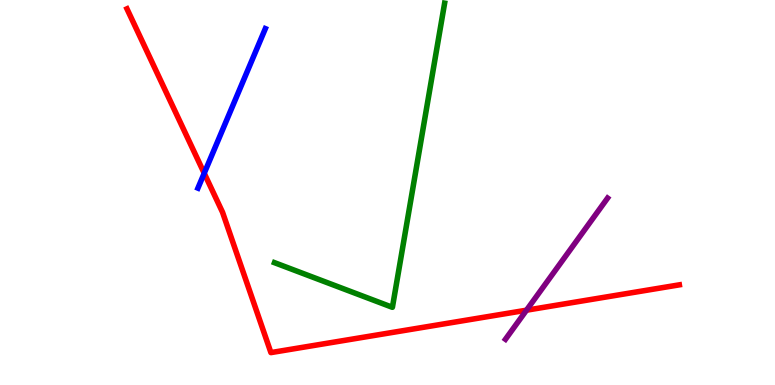[{'lines': ['blue', 'red'], 'intersections': [{'x': 2.63, 'y': 5.5}]}, {'lines': ['green', 'red'], 'intersections': []}, {'lines': ['purple', 'red'], 'intersections': [{'x': 6.79, 'y': 1.94}]}, {'lines': ['blue', 'green'], 'intersections': []}, {'lines': ['blue', 'purple'], 'intersections': []}, {'lines': ['green', 'purple'], 'intersections': []}]